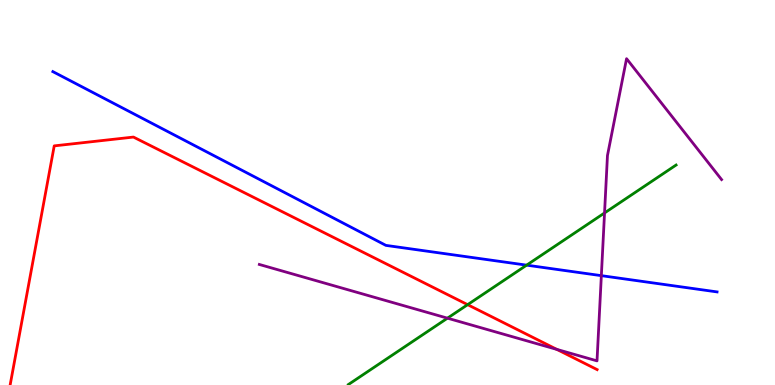[{'lines': ['blue', 'red'], 'intersections': []}, {'lines': ['green', 'red'], 'intersections': [{'x': 6.03, 'y': 2.09}]}, {'lines': ['purple', 'red'], 'intersections': [{'x': 7.18, 'y': 0.925}]}, {'lines': ['blue', 'green'], 'intersections': [{'x': 6.8, 'y': 3.11}]}, {'lines': ['blue', 'purple'], 'intersections': [{'x': 7.76, 'y': 2.84}]}, {'lines': ['green', 'purple'], 'intersections': [{'x': 5.77, 'y': 1.74}, {'x': 7.8, 'y': 4.47}]}]